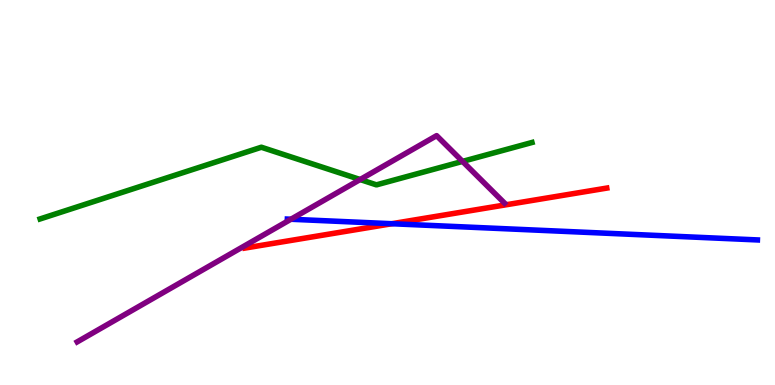[{'lines': ['blue', 'red'], 'intersections': [{'x': 5.06, 'y': 4.19}]}, {'lines': ['green', 'red'], 'intersections': []}, {'lines': ['purple', 'red'], 'intersections': []}, {'lines': ['blue', 'green'], 'intersections': []}, {'lines': ['blue', 'purple'], 'intersections': [{'x': 3.75, 'y': 4.31}]}, {'lines': ['green', 'purple'], 'intersections': [{'x': 4.65, 'y': 5.34}, {'x': 5.97, 'y': 5.81}]}]